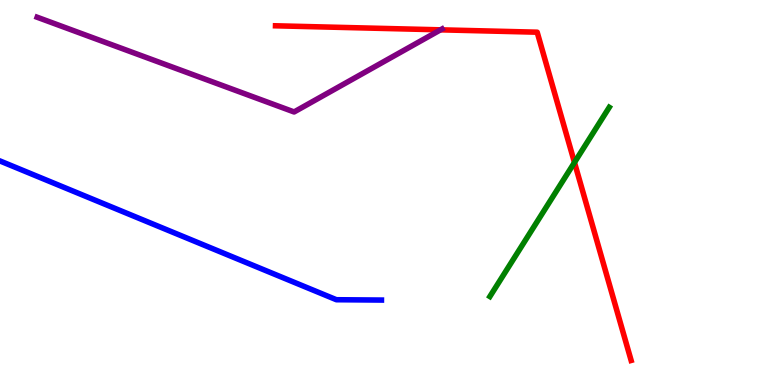[{'lines': ['blue', 'red'], 'intersections': []}, {'lines': ['green', 'red'], 'intersections': [{'x': 7.41, 'y': 5.78}]}, {'lines': ['purple', 'red'], 'intersections': [{'x': 5.68, 'y': 9.23}]}, {'lines': ['blue', 'green'], 'intersections': []}, {'lines': ['blue', 'purple'], 'intersections': []}, {'lines': ['green', 'purple'], 'intersections': []}]